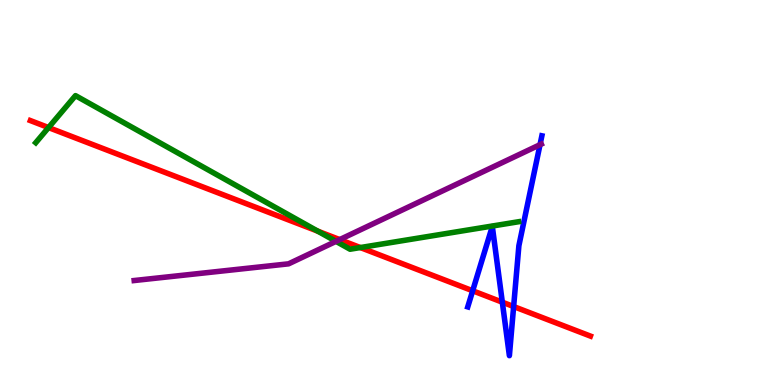[{'lines': ['blue', 'red'], 'intersections': [{'x': 6.1, 'y': 2.45}, {'x': 6.48, 'y': 2.15}, {'x': 6.63, 'y': 2.04}]}, {'lines': ['green', 'red'], 'intersections': [{'x': 0.626, 'y': 6.69}, {'x': 4.1, 'y': 4.0}, {'x': 4.65, 'y': 3.57}]}, {'lines': ['purple', 'red'], 'intersections': [{'x': 4.38, 'y': 3.78}]}, {'lines': ['blue', 'green'], 'intersections': []}, {'lines': ['blue', 'purple'], 'intersections': [{'x': 6.97, 'y': 6.24}]}, {'lines': ['green', 'purple'], 'intersections': [{'x': 4.34, 'y': 3.73}]}]